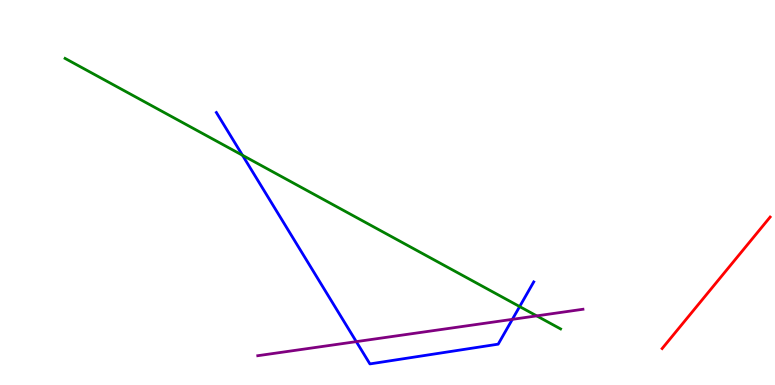[{'lines': ['blue', 'red'], 'intersections': []}, {'lines': ['green', 'red'], 'intersections': []}, {'lines': ['purple', 'red'], 'intersections': []}, {'lines': ['blue', 'green'], 'intersections': [{'x': 3.13, 'y': 5.97}, {'x': 6.71, 'y': 2.04}]}, {'lines': ['blue', 'purple'], 'intersections': [{'x': 4.6, 'y': 1.13}, {'x': 6.61, 'y': 1.71}]}, {'lines': ['green', 'purple'], 'intersections': [{'x': 6.93, 'y': 1.8}]}]